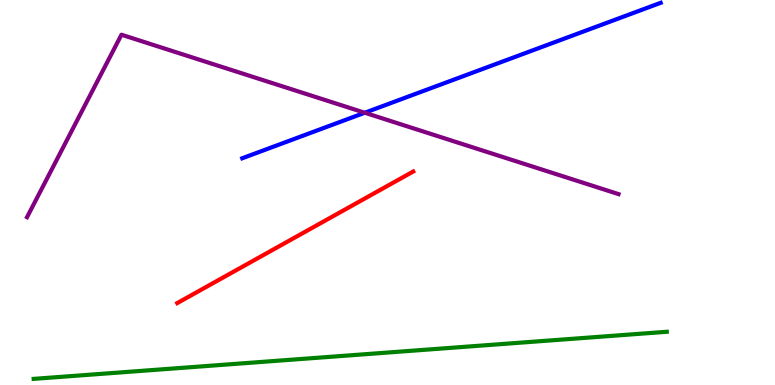[{'lines': ['blue', 'red'], 'intersections': []}, {'lines': ['green', 'red'], 'intersections': []}, {'lines': ['purple', 'red'], 'intersections': []}, {'lines': ['blue', 'green'], 'intersections': []}, {'lines': ['blue', 'purple'], 'intersections': [{'x': 4.71, 'y': 7.07}]}, {'lines': ['green', 'purple'], 'intersections': []}]